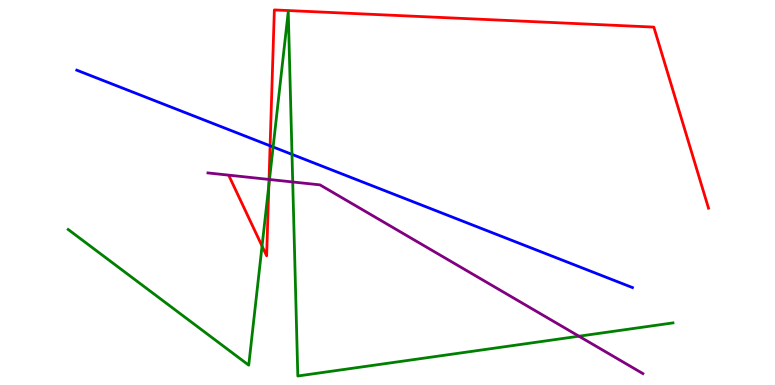[{'lines': ['blue', 'red'], 'intersections': [{'x': 3.49, 'y': 6.21}]}, {'lines': ['green', 'red'], 'intersections': [{'x': 3.38, 'y': 3.61}, {'x': 3.47, 'y': 5.19}]}, {'lines': ['purple', 'red'], 'intersections': [{'x': 3.47, 'y': 5.34}]}, {'lines': ['blue', 'green'], 'intersections': [{'x': 3.52, 'y': 6.18}, {'x': 3.77, 'y': 5.99}]}, {'lines': ['blue', 'purple'], 'intersections': []}, {'lines': ['green', 'purple'], 'intersections': [{'x': 3.48, 'y': 5.34}, {'x': 3.78, 'y': 5.27}, {'x': 7.47, 'y': 1.27}]}]